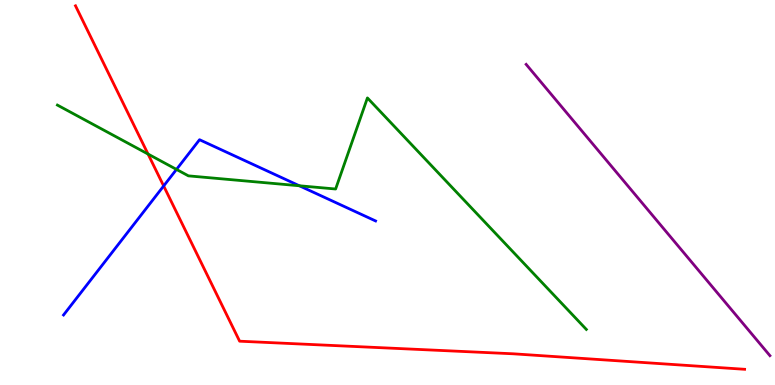[{'lines': ['blue', 'red'], 'intersections': [{'x': 2.11, 'y': 5.17}]}, {'lines': ['green', 'red'], 'intersections': [{'x': 1.91, 'y': 6.0}]}, {'lines': ['purple', 'red'], 'intersections': []}, {'lines': ['blue', 'green'], 'intersections': [{'x': 2.28, 'y': 5.6}, {'x': 3.86, 'y': 5.17}]}, {'lines': ['blue', 'purple'], 'intersections': []}, {'lines': ['green', 'purple'], 'intersections': []}]